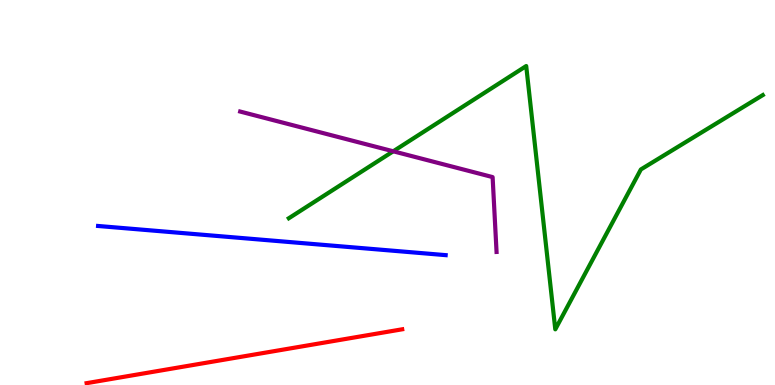[{'lines': ['blue', 'red'], 'intersections': []}, {'lines': ['green', 'red'], 'intersections': []}, {'lines': ['purple', 'red'], 'intersections': []}, {'lines': ['blue', 'green'], 'intersections': []}, {'lines': ['blue', 'purple'], 'intersections': []}, {'lines': ['green', 'purple'], 'intersections': [{'x': 5.07, 'y': 6.07}]}]